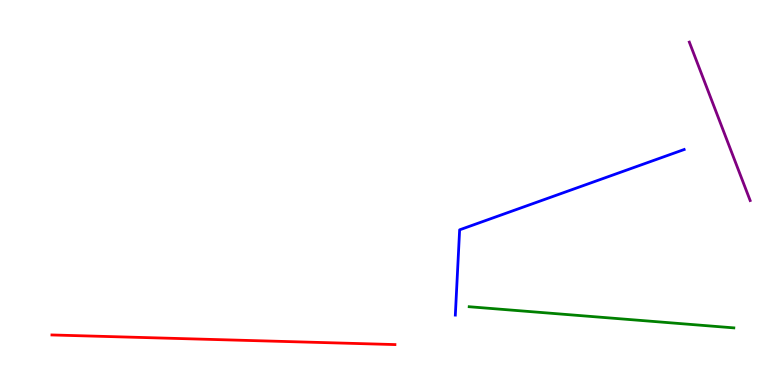[{'lines': ['blue', 'red'], 'intersections': []}, {'lines': ['green', 'red'], 'intersections': []}, {'lines': ['purple', 'red'], 'intersections': []}, {'lines': ['blue', 'green'], 'intersections': []}, {'lines': ['blue', 'purple'], 'intersections': []}, {'lines': ['green', 'purple'], 'intersections': []}]